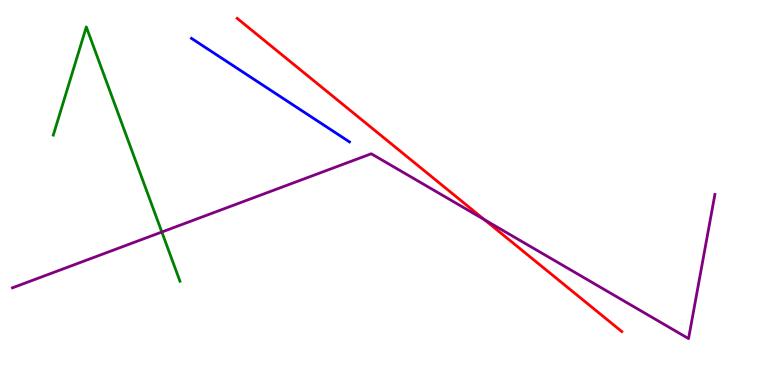[{'lines': ['blue', 'red'], 'intersections': []}, {'lines': ['green', 'red'], 'intersections': []}, {'lines': ['purple', 'red'], 'intersections': [{'x': 6.25, 'y': 4.29}]}, {'lines': ['blue', 'green'], 'intersections': []}, {'lines': ['blue', 'purple'], 'intersections': []}, {'lines': ['green', 'purple'], 'intersections': [{'x': 2.09, 'y': 3.97}]}]